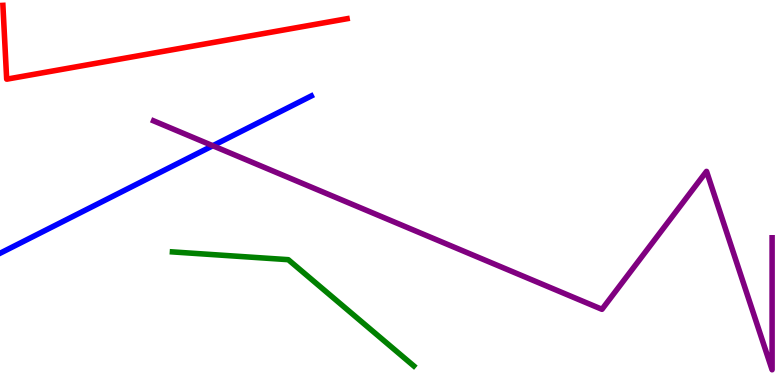[{'lines': ['blue', 'red'], 'intersections': []}, {'lines': ['green', 'red'], 'intersections': []}, {'lines': ['purple', 'red'], 'intersections': []}, {'lines': ['blue', 'green'], 'intersections': []}, {'lines': ['blue', 'purple'], 'intersections': [{'x': 2.75, 'y': 6.21}]}, {'lines': ['green', 'purple'], 'intersections': []}]